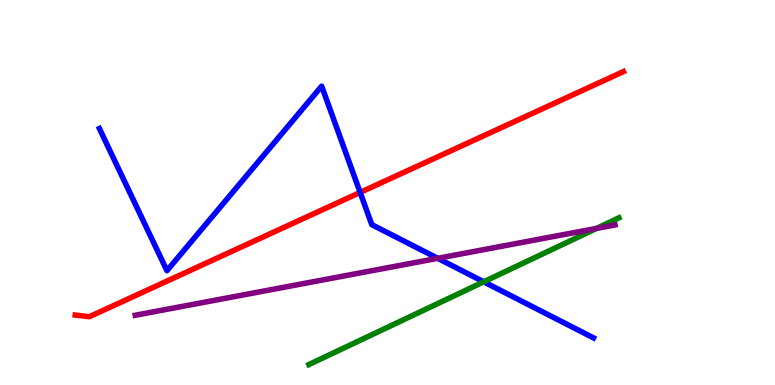[{'lines': ['blue', 'red'], 'intersections': [{'x': 4.65, 'y': 5.0}]}, {'lines': ['green', 'red'], 'intersections': []}, {'lines': ['purple', 'red'], 'intersections': []}, {'lines': ['blue', 'green'], 'intersections': [{'x': 6.24, 'y': 2.68}]}, {'lines': ['blue', 'purple'], 'intersections': [{'x': 5.65, 'y': 3.29}]}, {'lines': ['green', 'purple'], 'intersections': [{'x': 7.7, 'y': 4.07}]}]